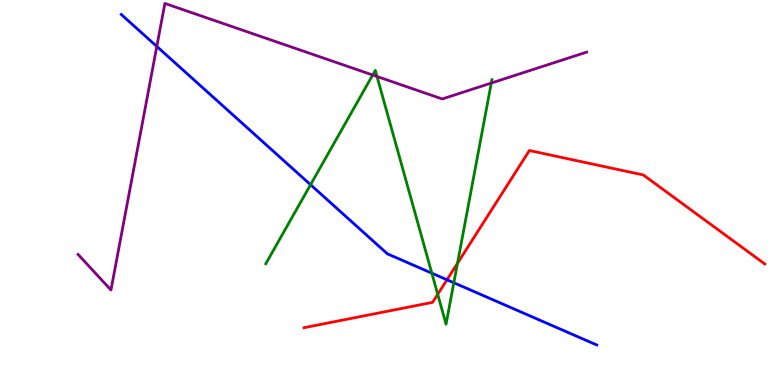[{'lines': ['blue', 'red'], 'intersections': [{'x': 5.77, 'y': 2.73}]}, {'lines': ['green', 'red'], 'intersections': [{'x': 5.65, 'y': 2.36}, {'x': 5.9, 'y': 3.16}]}, {'lines': ['purple', 'red'], 'intersections': []}, {'lines': ['blue', 'green'], 'intersections': [{'x': 4.01, 'y': 5.2}, {'x': 5.57, 'y': 2.9}, {'x': 5.86, 'y': 2.66}]}, {'lines': ['blue', 'purple'], 'intersections': [{'x': 2.02, 'y': 8.79}]}, {'lines': ['green', 'purple'], 'intersections': [{'x': 4.81, 'y': 8.05}, {'x': 4.86, 'y': 8.01}, {'x': 6.34, 'y': 7.84}]}]